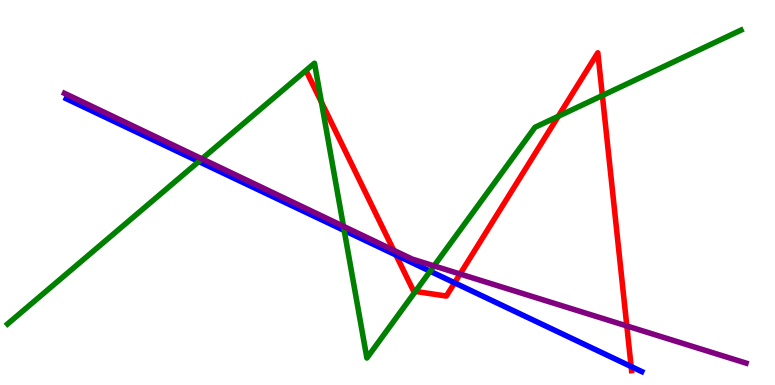[{'lines': ['blue', 'red'], 'intersections': [{'x': 5.11, 'y': 3.38}, {'x': 5.87, 'y': 2.65}, {'x': 8.14, 'y': 0.48}]}, {'lines': ['green', 'red'], 'intersections': [{'x': 4.15, 'y': 7.35}, {'x': 5.36, 'y': 2.43}, {'x': 7.2, 'y': 6.98}, {'x': 7.77, 'y': 7.52}]}, {'lines': ['purple', 'red'], 'intersections': [{'x': 5.08, 'y': 3.5}, {'x': 5.94, 'y': 2.88}, {'x': 8.09, 'y': 1.53}]}, {'lines': ['blue', 'green'], 'intersections': [{'x': 2.57, 'y': 5.8}, {'x': 4.44, 'y': 4.01}, {'x': 5.55, 'y': 2.96}]}, {'lines': ['blue', 'purple'], 'intersections': []}, {'lines': ['green', 'purple'], 'intersections': [{'x': 2.61, 'y': 5.87}, {'x': 4.43, 'y': 4.12}, {'x': 5.6, 'y': 3.09}]}]